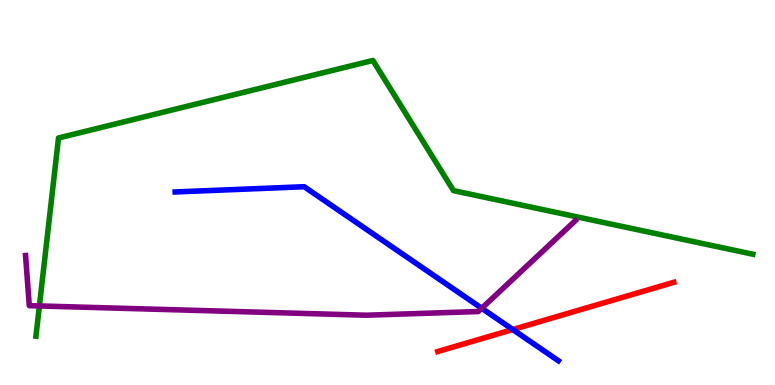[{'lines': ['blue', 'red'], 'intersections': [{'x': 6.62, 'y': 1.44}]}, {'lines': ['green', 'red'], 'intersections': []}, {'lines': ['purple', 'red'], 'intersections': []}, {'lines': ['blue', 'green'], 'intersections': []}, {'lines': ['blue', 'purple'], 'intersections': [{'x': 6.22, 'y': 1.99}]}, {'lines': ['green', 'purple'], 'intersections': [{'x': 0.508, 'y': 2.05}]}]